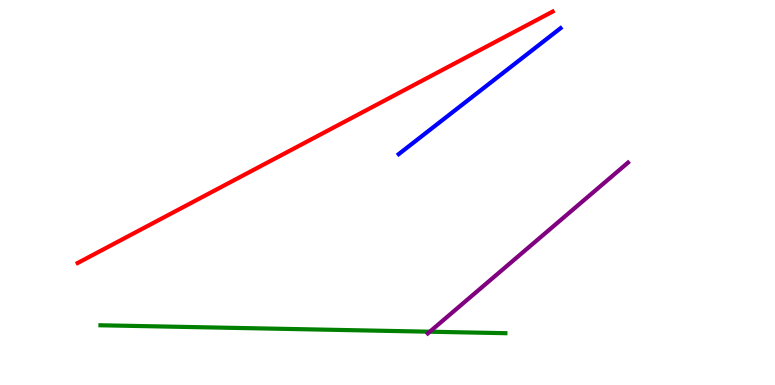[{'lines': ['blue', 'red'], 'intersections': []}, {'lines': ['green', 'red'], 'intersections': []}, {'lines': ['purple', 'red'], 'intersections': []}, {'lines': ['blue', 'green'], 'intersections': []}, {'lines': ['blue', 'purple'], 'intersections': []}, {'lines': ['green', 'purple'], 'intersections': [{'x': 5.55, 'y': 1.38}]}]